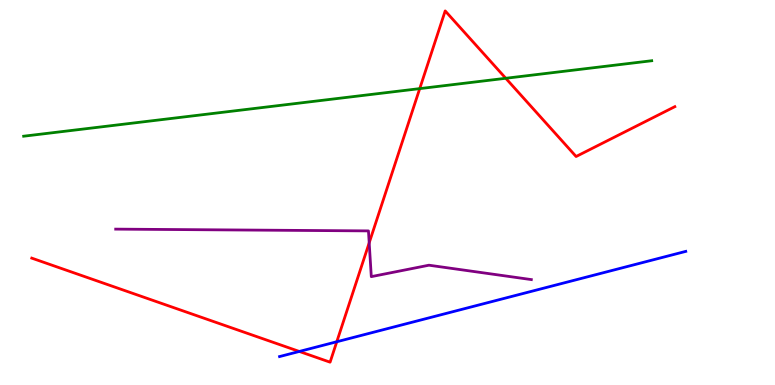[{'lines': ['blue', 'red'], 'intersections': [{'x': 3.86, 'y': 0.871}, {'x': 4.35, 'y': 1.12}]}, {'lines': ['green', 'red'], 'intersections': [{'x': 5.42, 'y': 7.7}, {'x': 6.53, 'y': 7.97}]}, {'lines': ['purple', 'red'], 'intersections': [{'x': 4.76, 'y': 3.69}]}, {'lines': ['blue', 'green'], 'intersections': []}, {'lines': ['blue', 'purple'], 'intersections': []}, {'lines': ['green', 'purple'], 'intersections': []}]